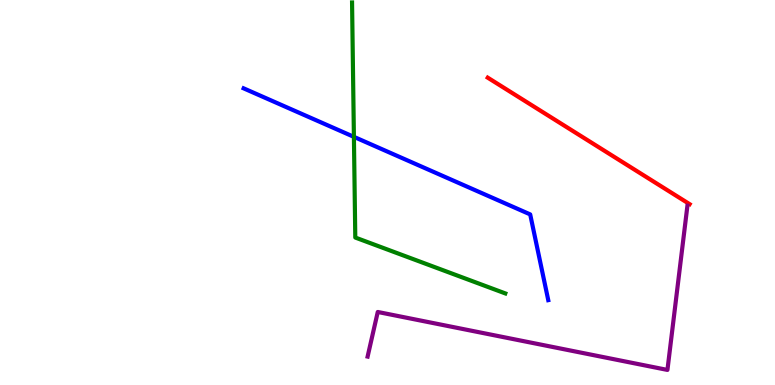[{'lines': ['blue', 'red'], 'intersections': []}, {'lines': ['green', 'red'], 'intersections': []}, {'lines': ['purple', 'red'], 'intersections': []}, {'lines': ['blue', 'green'], 'intersections': [{'x': 4.57, 'y': 6.45}]}, {'lines': ['blue', 'purple'], 'intersections': []}, {'lines': ['green', 'purple'], 'intersections': []}]